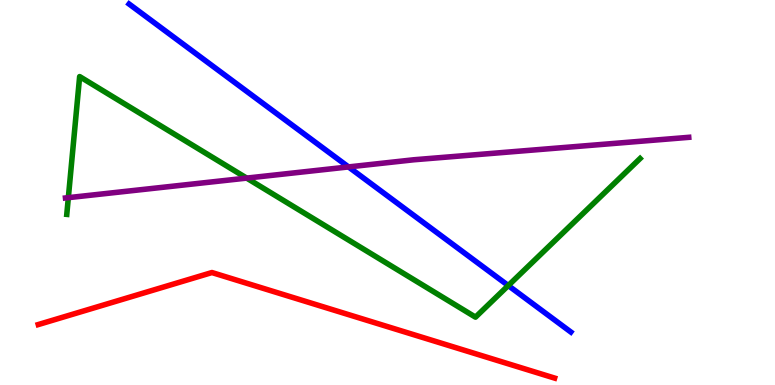[{'lines': ['blue', 'red'], 'intersections': []}, {'lines': ['green', 'red'], 'intersections': []}, {'lines': ['purple', 'red'], 'intersections': []}, {'lines': ['blue', 'green'], 'intersections': [{'x': 6.56, 'y': 2.58}]}, {'lines': ['blue', 'purple'], 'intersections': [{'x': 4.5, 'y': 5.66}]}, {'lines': ['green', 'purple'], 'intersections': [{'x': 0.882, 'y': 4.87}, {'x': 3.18, 'y': 5.37}]}]